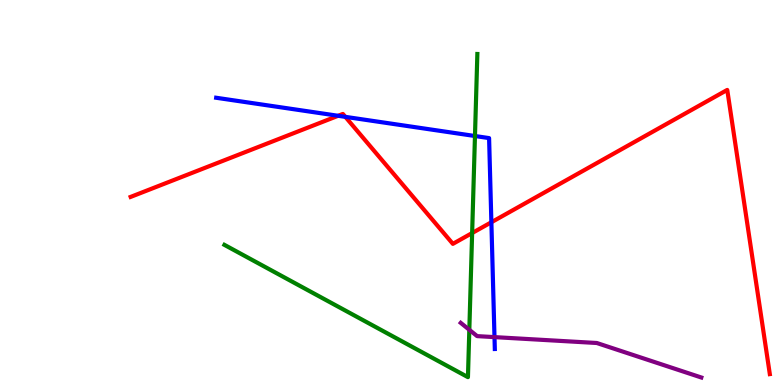[{'lines': ['blue', 'red'], 'intersections': [{'x': 4.36, 'y': 6.99}, {'x': 4.46, 'y': 6.96}, {'x': 6.34, 'y': 4.23}]}, {'lines': ['green', 'red'], 'intersections': [{'x': 6.09, 'y': 3.95}]}, {'lines': ['purple', 'red'], 'intersections': []}, {'lines': ['blue', 'green'], 'intersections': [{'x': 6.13, 'y': 6.47}]}, {'lines': ['blue', 'purple'], 'intersections': [{'x': 6.38, 'y': 1.24}]}, {'lines': ['green', 'purple'], 'intersections': [{'x': 6.06, 'y': 1.43}]}]